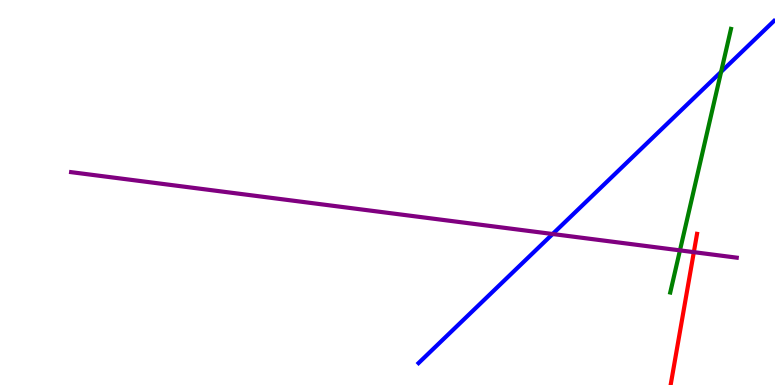[{'lines': ['blue', 'red'], 'intersections': []}, {'lines': ['green', 'red'], 'intersections': []}, {'lines': ['purple', 'red'], 'intersections': [{'x': 8.95, 'y': 3.45}]}, {'lines': ['blue', 'green'], 'intersections': [{'x': 9.3, 'y': 8.13}]}, {'lines': ['blue', 'purple'], 'intersections': [{'x': 7.13, 'y': 3.92}]}, {'lines': ['green', 'purple'], 'intersections': [{'x': 8.77, 'y': 3.5}]}]